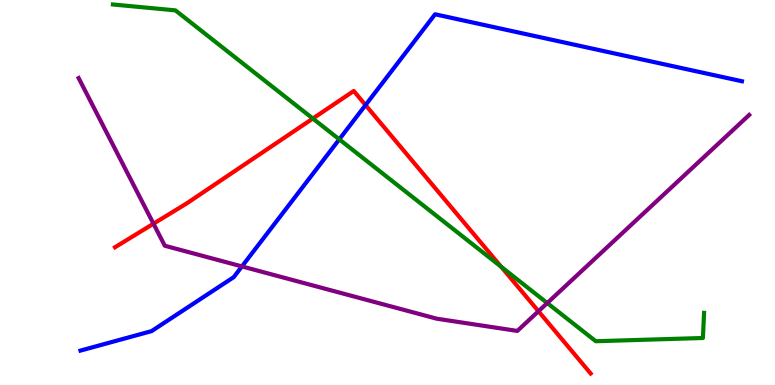[{'lines': ['blue', 'red'], 'intersections': [{'x': 4.72, 'y': 7.27}]}, {'lines': ['green', 'red'], 'intersections': [{'x': 4.04, 'y': 6.92}, {'x': 6.47, 'y': 3.07}]}, {'lines': ['purple', 'red'], 'intersections': [{'x': 1.98, 'y': 4.19}, {'x': 6.95, 'y': 1.92}]}, {'lines': ['blue', 'green'], 'intersections': [{'x': 4.38, 'y': 6.38}]}, {'lines': ['blue', 'purple'], 'intersections': [{'x': 3.12, 'y': 3.08}]}, {'lines': ['green', 'purple'], 'intersections': [{'x': 7.06, 'y': 2.13}]}]